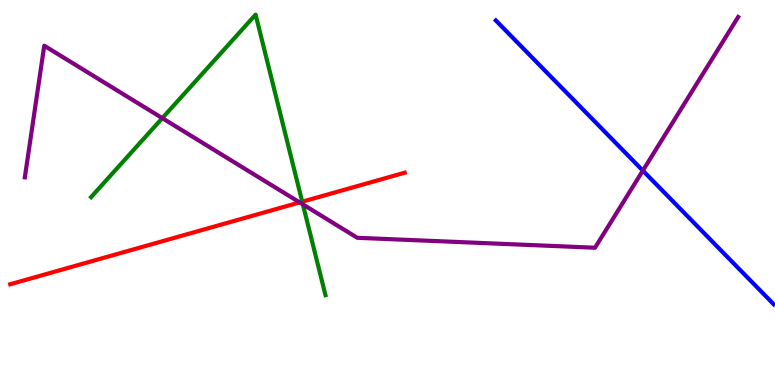[{'lines': ['blue', 'red'], 'intersections': []}, {'lines': ['green', 'red'], 'intersections': [{'x': 3.9, 'y': 4.76}]}, {'lines': ['purple', 'red'], 'intersections': [{'x': 3.87, 'y': 4.74}]}, {'lines': ['blue', 'green'], 'intersections': []}, {'lines': ['blue', 'purple'], 'intersections': [{'x': 8.29, 'y': 5.57}]}, {'lines': ['green', 'purple'], 'intersections': [{'x': 2.09, 'y': 6.93}, {'x': 3.91, 'y': 4.69}]}]